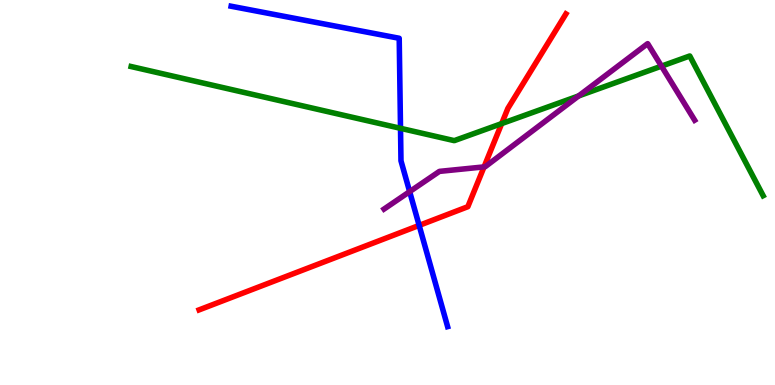[{'lines': ['blue', 'red'], 'intersections': [{'x': 5.41, 'y': 4.15}]}, {'lines': ['green', 'red'], 'intersections': [{'x': 6.47, 'y': 6.79}]}, {'lines': ['purple', 'red'], 'intersections': [{'x': 6.25, 'y': 5.67}]}, {'lines': ['blue', 'green'], 'intersections': [{'x': 5.17, 'y': 6.67}]}, {'lines': ['blue', 'purple'], 'intersections': [{'x': 5.29, 'y': 5.02}]}, {'lines': ['green', 'purple'], 'intersections': [{'x': 7.47, 'y': 7.51}, {'x': 8.54, 'y': 8.28}]}]